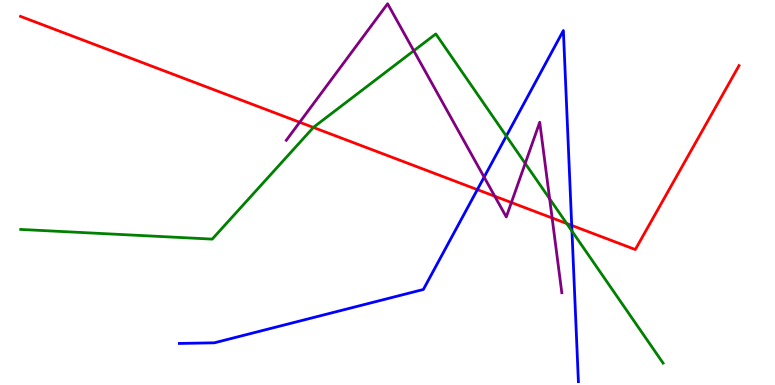[{'lines': ['blue', 'red'], 'intersections': [{'x': 6.16, 'y': 5.07}, {'x': 7.38, 'y': 4.15}]}, {'lines': ['green', 'red'], 'intersections': [{'x': 4.04, 'y': 6.69}, {'x': 7.31, 'y': 4.19}]}, {'lines': ['purple', 'red'], 'intersections': [{'x': 3.87, 'y': 6.82}, {'x': 6.38, 'y': 4.9}, {'x': 6.6, 'y': 4.74}, {'x': 7.12, 'y': 4.34}]}, {'lines': ['blue', 'green'], 'intersections': [{'x': 6.53, 'y': 6.47}, {'x': 7.38, 'y': 4.0}]}, {'lines': ['blue', 'purple'], 'intersections': [{'x': 6.25, 'y': 5.4}]}, {'lines': ['green', 'purple'], 'intersections': [{'x': 5.34, 'y': 8.68}, {'x': 6.78, 'y': 5.76}, {'x': 7.09, 'y': 4.84}]}]